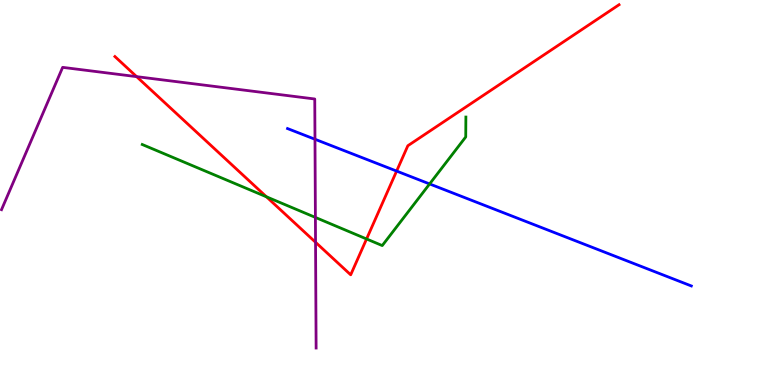[{'lines': ['blue', 'red'], 'intersections': [{'x': 5.12, 'y': 5.56}]}, {'lines': ['green', 'red'], 'intersections': [{'x': 3.44, 'y': 4.89}, {'x': 4.73, 'y': 3.79}]}, {'lines': ['purple', 'red'], 'intersections': [{'x': 1.76, 'y': 8.01}, {'x': 4.07, 'y': 3.71}]}, {'lines': ['blue', 'green'], 'intersections': [{'x': 5.54, 'y': 5.22}]}, {'lines': ['blue', 'purple'], 'intersections': [{'x': 4.06, 'y': 6.38}]}, {'lines': ['green', 'purple'], 'intersections': [{'x': 4.07, 'y': 4.35}]}]